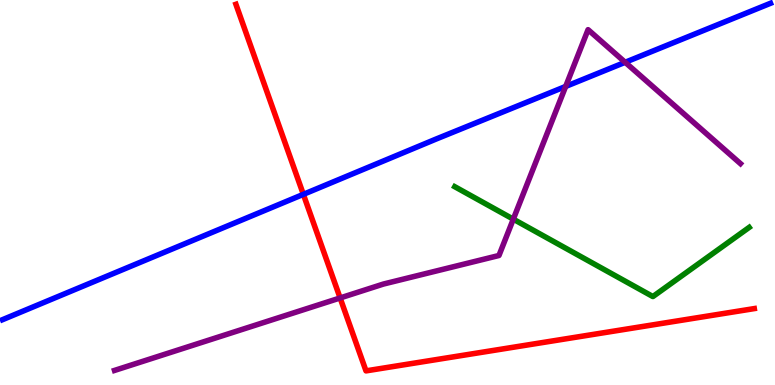[{'lines': ['blue', 'red'], 'intersections': [{'x': 3.91, 'y': 4.95}]}, {'lines': ['green', 'red'], 'intersections': []}, {'lines': ['purple', 'red'], 'intersections': [{'x': 4.39, 'y': 2.26}]}, {'lines': ['blue', 'green'], 'intersections': []}, {'lines': ['blue', 'purple'], 'intersections': [{'x': 7.3, 'y': 7.75}, {'x': 8.07, 'y': 8.38}]}, {'lines': ['green', 'purple'], 'intersections': [{'x': 6.62, 'y': 4.31}]}]